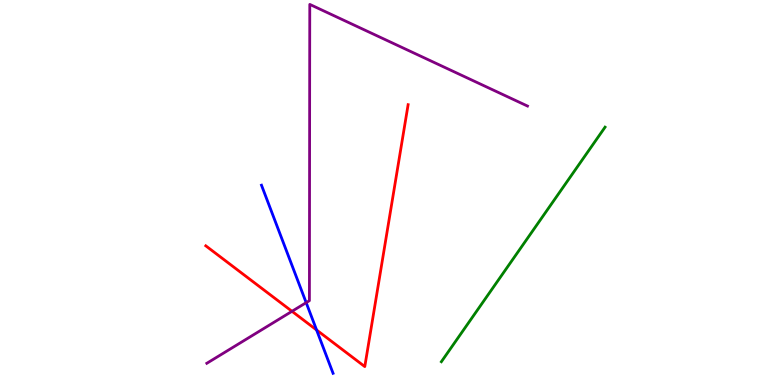[{'lines': ['blue', 'red'], 'intersections': [{'x': 4.08, 'y': 1.43}]}, {'lines': ['green', 'red'], 'intersections': []}, {'lines': ['purple', 'red'], 'intersections': [{'x': 3.77, 'y': 1.91}]}, {'lines': ['blue', 'green'], 'intersections': []}, {'lines': ['blue', 'purple'], 'intersections': [{'x': 3.95, 'y': 2.14}]}, {'lines': ['green', 'purple'], 'intersections': []}]